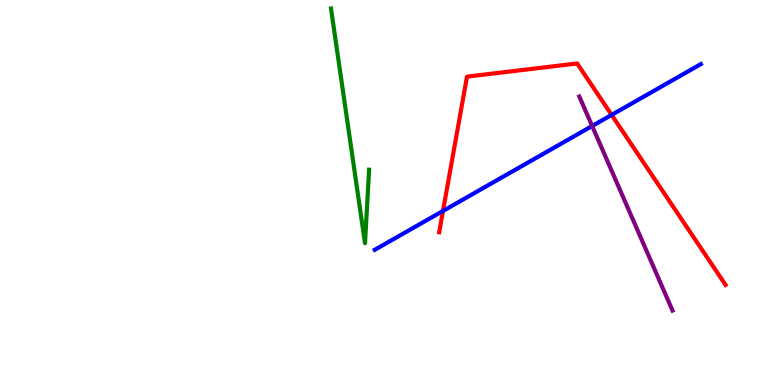[{'lines': ['blue', 'red'], 'intersections': [{'x': 5.72, 'y': 4.52}, {'x': 7.89, 'y': 7.02}]}, {'lines': ['green', 'red'], 'intersections': []}, {'lines': ['purple', 'red'], 'intersections': []}, {'lines': ['blue', 'green'], 'intersections': []}, {'lines': ['blue', 'purple'], 'intersections': [{'x': 7.64, 'y': 6.73}]}, {'lines': ['green', 'purple'], 'intersections': []}]